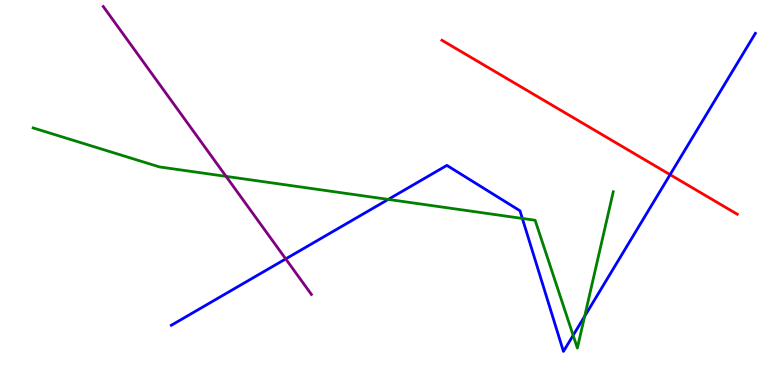[{'lines': ['blue', 'red'], 'intersections': [{'x': 8.65, 'y': 5.46}]}, {'lines': ['green', 'red'], 'intersections': []}, {'lines': ['purple', 'red'], 'intersections': []}, {'lines': ['blue', 'green'], 'intersections': [{'x': 5.01, 'y': 4.82}, {'x': 6.74, 'y': 4.33}, {'x': 7.4, 'y': 1.29}, {'x': 7.54, 'y': 1.79}]}, {'lines': ['blue', 'purple'], 'intersections': [{'x': 3.69, 'y': 3.28}]}, {'lines': ['green', 'purple'], 'intersections': [{'x': 2.92, 'y': 5.42}]}]